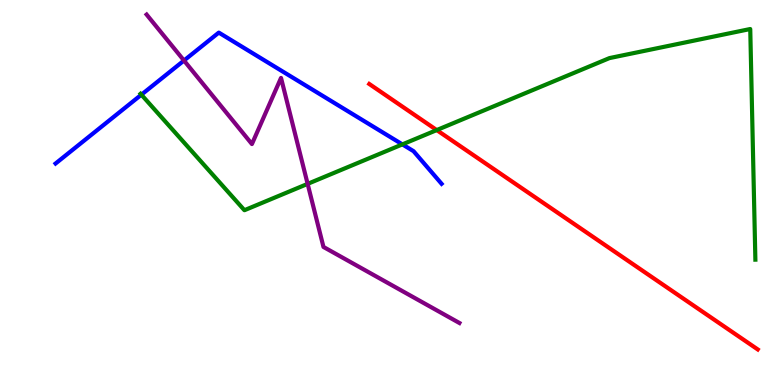[{'lines': ['blue', 'red'], 'intersections': []}, {'lines': ['green', 'red'], 'intersections': [{'x': 5.64, 'y': 6.62}]}, {'lines': ['purple', 'red'], 'intersections': []}, {'lines': ['blue', 'green'], 'intersections': [{'x': 1.82, 'y': 7.54}, {'x': 5.19, 'y': 6.25}]}, {'lines': ['blue', 'purple'], 'intersections': [{'x': 2.37, 'y': 8.43}]}, {'lines': ['green', 'purple'], 'intersections': [{'x': 3.97, 'y': 5.22}]}]